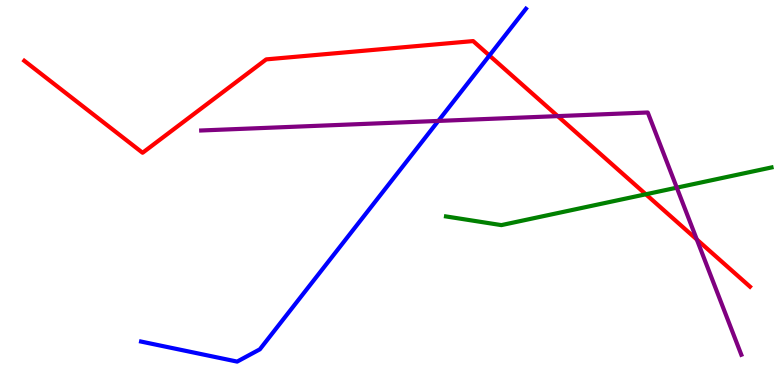[{'lines': ['blue', 'red'], 'intersections': [{'x': 6.32, 'y': 8.56}]}, {'lines': ['green', 'red'], 'intersections': [{'x': 8.33, 'y': 4.95}]}, {'lines': ['purple', 'red'], 'intersections': [{'x': 7.2, 'y': 6.98}, {'x': 8.99, 'y': 3.78}]}, {'lines': ['blue', 'green'], 'intersections': []}, {'lines': ['blue', 'purple'], 'intersections': [{'x': 5.66, 'y': 6.86}]}, {'lines': ['green', 'purple'], 'intersections': [{'x': 8.73, 'y': 5.13}]}]